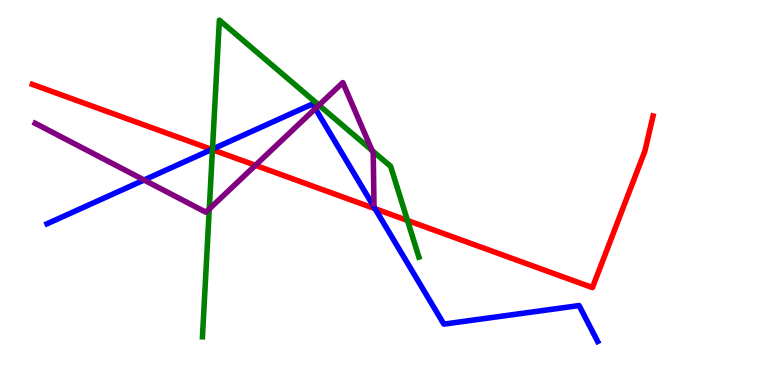[{'lines': ['blue', 'red'], 'intersections': [{'x': 2.73, 'y': 6.12}, {'x': 4.84, 'y': 4.58}]}, {'lines': ['green', 'red'], 'intersections': [{'x': 2.74, 'y': 6.11}, {'x': 5.26, 'y': 4.27}]}, {'lines': ['purple', 'red'], 'intersections': [{'x': 3.3, 'y': 5.71}]}, {'lines': ['blue', 'green'], 'intersections': [{'x': 2.74, 'y': 6.13}]}, {'lines': ['blue', 'purple'], 'intersections': [{'x': 1.86, 'y': 5.32}, {'x': 4.07, 'y': 7.18}]}, {'lines': ['green', 'purple'], 'intersections': [{'x': 2.7, 'y': 4.57}, {'x': 4.12, 'y': 7.27}, {'x': 4.8, 'y': 6.09}]}]